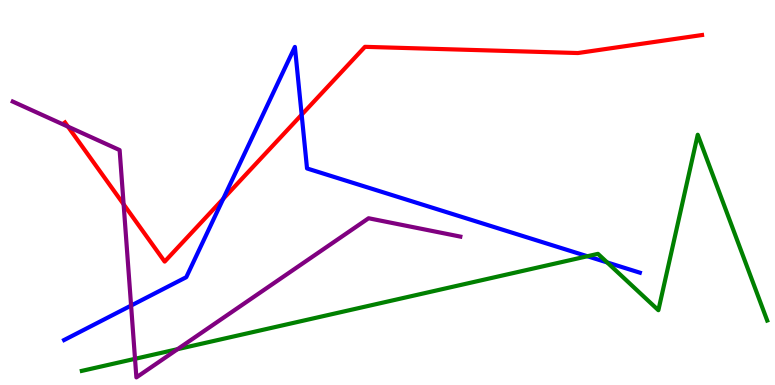[{'lines': ['blue', 'red'], 'intersections': [{'x': 2.88, 'y': 4.84}, {'x': 3.89, 'y': 7.02}]}, {'lines': ['green', 'red'], 'intersections': []}, {'lines': ['purple', 'red'], 'intersections': [{'x': 0.877, 'y': 6.71}, {'x': 1.6, 'y': 4.69}]}, {'lines': ['blue', 'green'], 'intersections': [{'x': 7.58, 'y': 3.34}, {'x': 7.83, 'y': 3.18}]}, {'lines': ['blue', 'purple'], 'intersections': [{'x': 1.69, 'y': 2.06}]}, {'lines': ['green', 'purple'], 'intersections': [{'x': 1.74, 'y': 0.68}, {'x': 2.29, 'y': 0.931}]}]